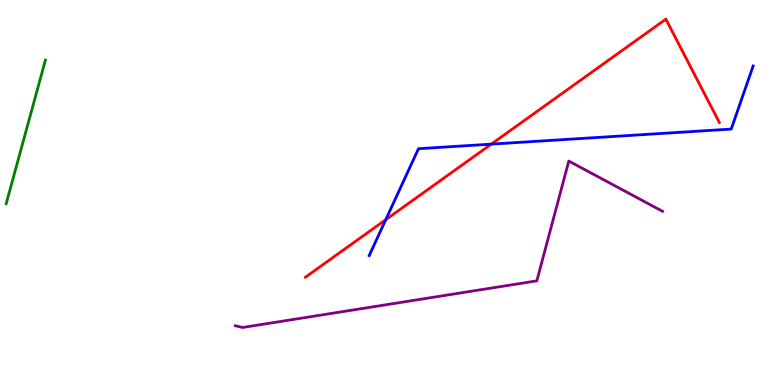[{'lines': ['blue', 'red'], 'intersections': [{'x': 4.98, 'y': 4.29}, {'x': 6.34, 'y': 6.26}]}, {'lines': ['green', 'red'], 'intersections': []}, {'lines': ['purple', 'red'], 'intersections': []}, {'lines': ['blue', 'green'], 'intersections': []}, {'lines': ['blue', 'purple'], 'intersections': []}, {'lines': ['green', 'purple'], 'intersections': []}]